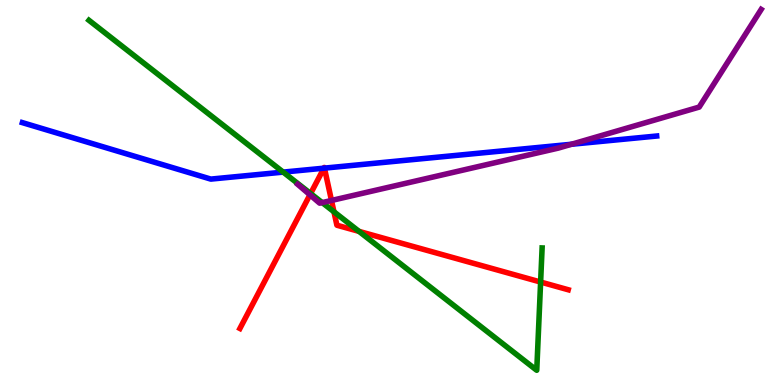[{'lines': ['blue', 'red'], 'intersections': [{'x': 4.18, 'y': 5.63}, {'x': 4.19, 'y': 5.63}]}, {'lines': ['green', 'red'], 'intersections': [{'x': 4.01, 'y': 4.97}, {'x': 4.31, 'y': 4.5}, {'x': 4.63, 'y': 3.99}, {'x': 6.98, 'y': 2.67}]}, {'lines': ['purple', 'red'], 'intersections': [{'x': 4.0, 'y': 4.94}, {'x': 4.28, 'y': 4.79}]}, {'lines': ['blue', 'green'], 'intersections': [{'x': 3.65, 'y': 5.53}]}, {'lines': ['blue', 'purple'], 'intersections': [{'x': 7.37, 'y': 6.25}]}, {'lines': ['green', 'purple'], 'intersections': [{'x': 4.16, 'y': 4.74}]}]